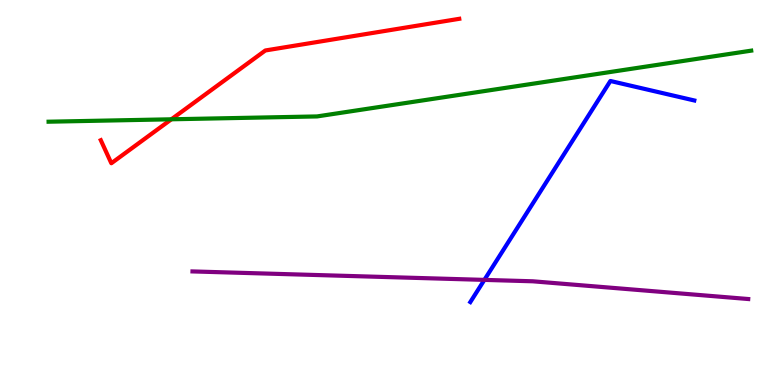[{'lines': ['blue', 'red'], 'intersections': []}, {'lines': ['green', 'red'], 'intersections': [{'x': 2.21, 'y': 6.9}]}, {'lines': ['purple', 'red'], 'intersections': []}, {'lines': ['blue', 'green'], 'intersections': []}, {'lines': ['blue', 'purple'], 'intersections': [{'x': 6.25, 'y': 2.73}]}, {'lines': ['green', 'purple'], 'intersections': []}]